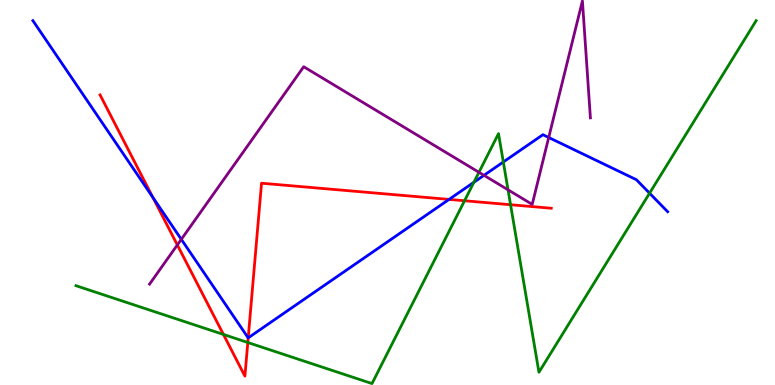[{'lines': ['blue', 'red'], 'intersections': [{'x': 1.97, 'y': 4.87}, {'x': 3.2, 'y': 1.22}, {'x': 5.79, 'y': 4.82}]}, {'lines': ['green', 'red'], 'intersections': [{'x': 2.88, 'y': 1.31}, {'x': 3.2, 'y': 1.1}, {'x': 5.99, 'y': 4.79}, {'x': 6.59, 'y': 4.68}]}, {'lines': ['purple', 'red'], 'intersections': [{'x': 2.29, 'y': 3.64}]}, {'lines': ['blue', 'green'], 'intersections': [{'x': 6.11, 'y': 5.27}, {'x': 6.49, 'y': 5.79}, {'x': 8.38, 'y': 4.98}]}, {'lines': ['blue', 'purple'], 'intersections': [{'x': 2.34, 'y': 3.78}, {'x': 6.24, 'y': 5.45}, {'x': 7.08, 'y': 6.43}]}, {'lines': ['green', 'purple'], 'intersections': [{'x': 6.18, 'y': 5.52}, {'x': 6.56, 'y': 5.07}]}]